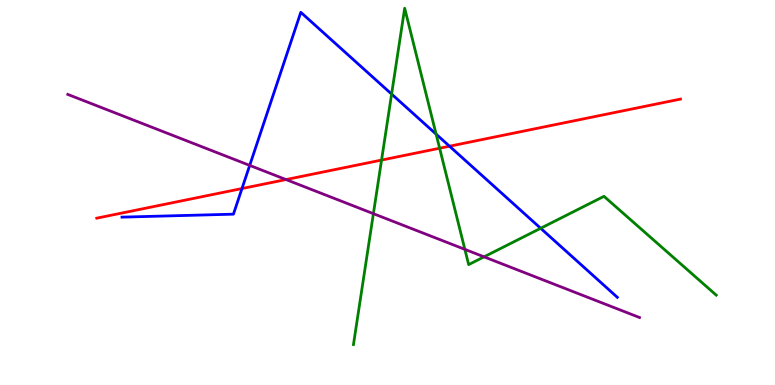[{'lines': ['blue', 'red'], 'intersections': [{'x': 3.12, 'y': 5.1}, {'x': 5.8, 'y': 6.2}]}, {'lines': ['green', 'red'], 'intersections': [{'x': 4.92, 'y': 5.84}, {'x': 5.67, 'y': 6.15}]}, {'lines': ['purple', 'red'], 'intersections': [{'x': 3.69, 'y': 5.34}]}, {'lines': ['blue', 'green'], 'intersections': [{'x': 5.05, 'y': 7.56}, {'x': 5.63, 'y': 6.52}, {'x': 6.98, 'y': 4.07}]}, {'lines': ['blue', 'purple'], 'intersections': [{'x': 3.22, 'y': 5.7}]}, {'lines': ['green', 'purple'], 'intersections': [{'x': 4.82, 'y': 4.45}, {'x': 6.0, 'y': 3.52}, {'x': 6.25, 'y': 3.33}]}]